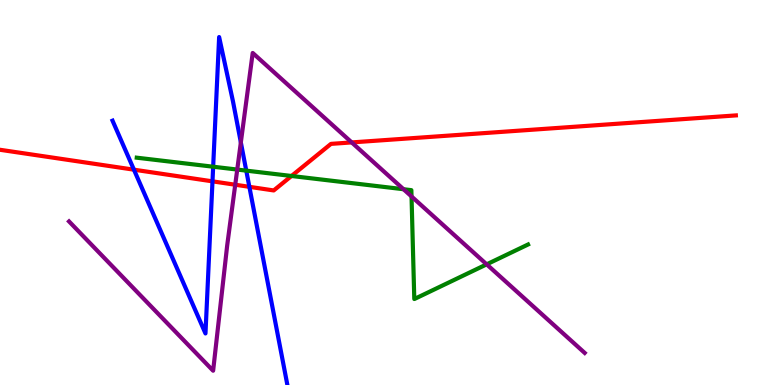[{'lines': ['blue', 'red'], 'intersections': [{'x': 1.73, 'y': 5.59}, {'x': 2.74, 'y': 5.29}, {'x': 3.22, 'y': 5.15}]}, {'lines': ['green', 'red'], 'intersections': [{'x': 3.76, 'y': 5.43}]}, {'lines': ['purple', 'red'], 'intersections': [{'x': 3.04, 'y': 5.2}, {'x': 4.54, 'y': 6.3}]}, {'lines': ['blue', 'green'], 'intersections': [{'x': 2.75, 'y': 5.67}, {'x': 3.18, 'y': 5.57}]}, {'lines': ['blue', 'purple'], 'intersections': [{'x': 3.11, 'y': 6.3}]}, {'lines': ['green', 'purple'], 'intersections': [{'x': 3.06, 'y': 5.6}, {'x': 5.21, 'y': 5.09}, {'x': 5.31, 'y': 4.9}, {'x': 6.28, 'y': 3.13}]}]